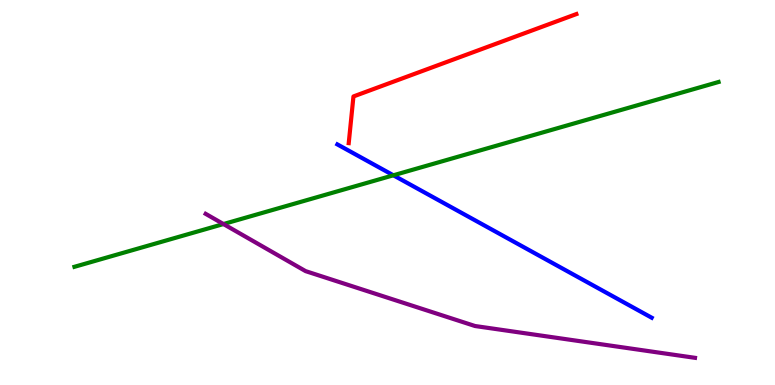[{'lines': ['blue', 'red'], 'intersections': []}, {'lines': ['green', 'red'], 'intersections': []}, {'lines': ['purple', 'red'], 'intersections': []}, {'lines': ['blue', 'green'], 'intersections': [{'x': 5.08, 'y': 5.45}]}, {'lines': ['blue', 'purple'], 'intersections': []}, {'lines': ['green', 'purple'], 'intersections': [{'x': 2.88, 'y': 4.18}]}]